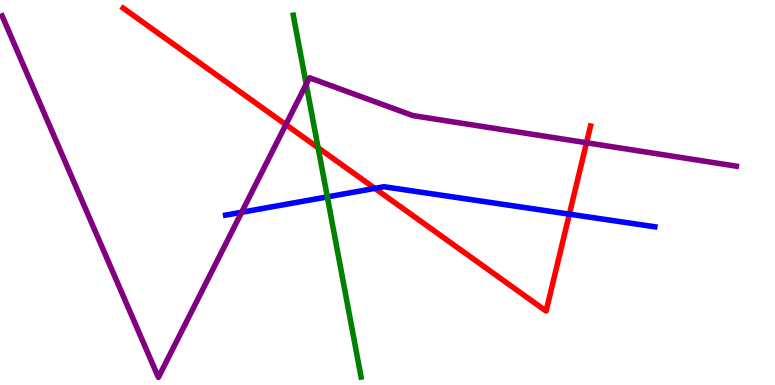[{'lines': ['blue', 'red'], 'intersections': [{'x': 4.84, 'y': 5.11}, {'x': 7.35, 'y': 4.44}]}, {'lines': ['green', 'red'], 'intersections': [{'x': 4.1, 'y': 6.16}]}, {'lines': ['purple', 'red'], 'intersections': [{'x': 3.69, 'y': 6.76}, {'x': 7.57, 'y': 6.29}]}, {'lines': ['blue', 'green'], 'intersections': [{'x': 4.22, 'y': 4.89}]}, {'lines': ['blue', 'purple'], 'intersections': [{'x': 3.12, 'y': 4.49}]}, {'lines': ['green', 'purple'], 'intersections': [{'x': 3.95, 'y': 7.81}]}]